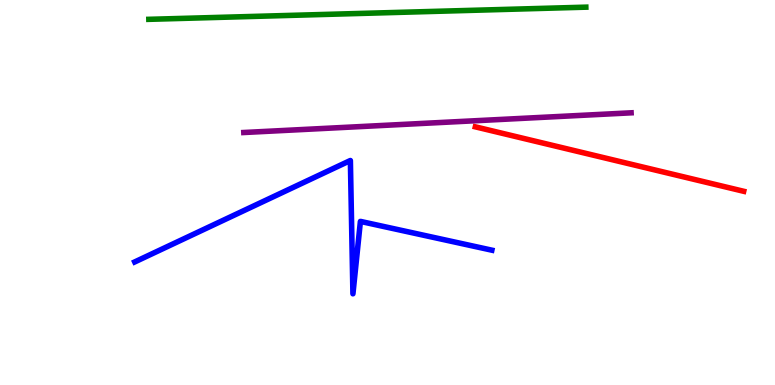[{'lines': ['blue', 'red'], 'intersections': []}, {'lines': ['green', 'red'], 'intersections': []}, {'lines': ['purple', 'red'], 'intersections': []}, {'lines': ['blue', 'green'], 'intersections': []}, {'lines': ['blue', 'purple'], 'intersections': []}, {'lines': ['green', 'purple'], 'intersections': []}]